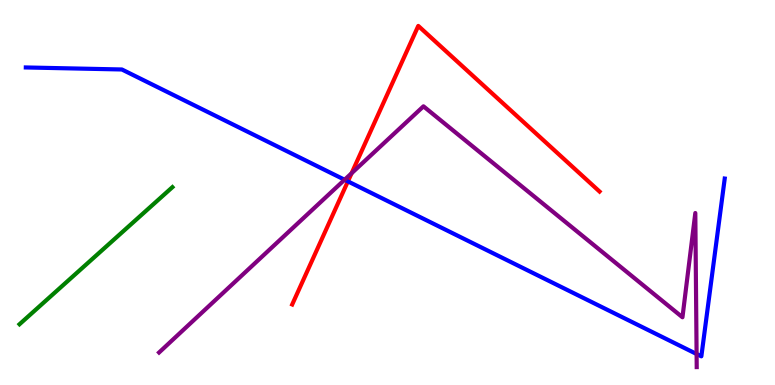[{'lines': ['blue', 'red'], 'intersections': [{'x': 4.49, 'y': 5.29}]}, {'lines': ['green', 'red'], 'intersections': []}, {'lines': ['purple', 'red'], 'intersections': [{'x': 4.54, 'y': 5.5}]}, {'lines': ['blue', 'green'], 'intersections': []}, {'lines': ['blue', 'purple'], 'intersections': [{'x': 4.45, 'y': 5.33}, {'x': 8.99, 'y': 0.805}]}, {'lines': ['green', 'purple'], 'intersections': []}]